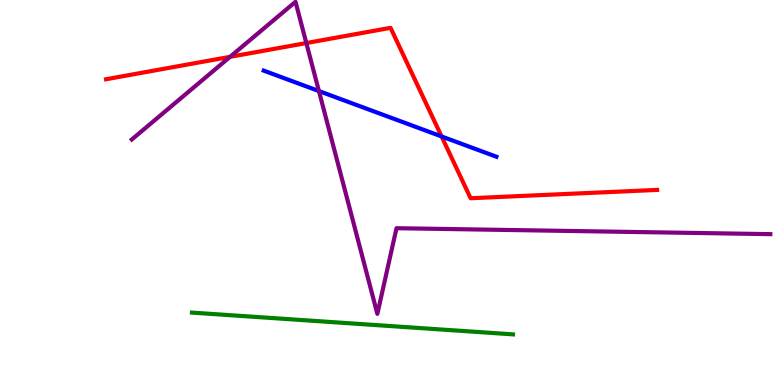[{'lines': ['blue', 'red'], 'intersections': [{'x': 5.7, 'y': 6.46}]}, {'lines': ['green', 'red'], 'intersections': []}, {'lines': ['purple', 'red'], 'intersections': [{'x': 2.97, 'y': 8.52}, {'x': 3.95, 'y': 8.88}]}, {'lines': ['blue', 'green'], 'intersections': []}, {'lines': ['blue', 'purple'], 'intersections': [{'x': 4.12, 'y': 7.63}]}, {'lines': ['green', 'purple'], 'intersections': []}]